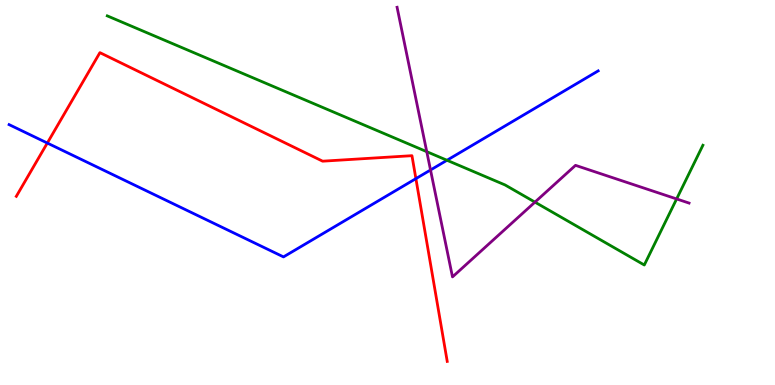[{'lines': ['blue', 'red'], 'intersections': [{'x': 0.611, 'y': 6.28}, {'x': 5.37, 'y': 5.36}]}, {'lines': ['green', 'red'], 'intersections': []}, {'lines': ['purple', 'red'], 'intersections': []}, {'lines': ['blue', 'green'], 'intersections': [{'x': 5.77, 'y': 5.84}]}, {'lines': ['blue', 'purple'], 'intersections': [{'x': 5.56, 'y': 5.58}]}, {'lines': ['green', 'purple'], 'intersections': [{'x': 5.51, 'y': 6.06}, {'x': 6.9, 'y': 4.75}, {'x': 8.73, 'y': 4.83}]}]